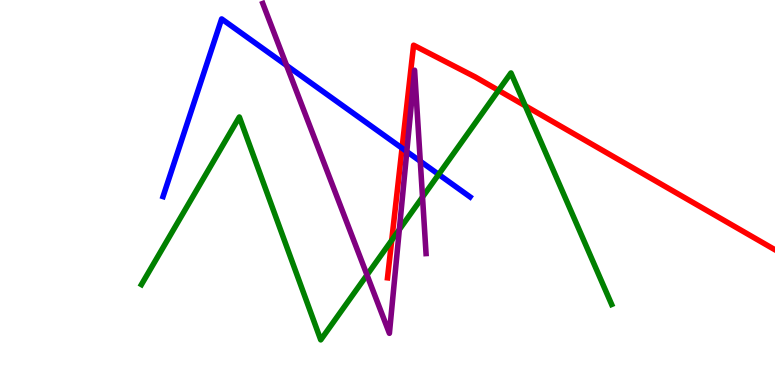[{'lines': ['blue', 'red'], 'intersections': [{'x': 5.19, 'y': 6.15}]}, {'lines': ['green', 'red'], 'intersections': [{'x': 5.05, 'y': 3.76}, {'x': 6.43, 'y': 7.65}, {'x': 6.78, 'y': 7.25}]}, {'lines': ['purple', 'red'], 'intersections': []}, {'lines': ['blue', 'green'], 'intersections': [{'x': 5.66, 'y': 5.47}]}, {'lines': ['blue', 'purple'], 'intersections': [{'x': 3.7, 'y': 8.3}, {'x': 5.25, 'y': 6.06}, {'x': 5.42, 'y': 5.81}]}, {'lines': ['green', 'purple'], 'intersections': [{'x': 4.74, 'y': 2.86}, {'x': 5.15, 'y': 4.04}, {'x': 5.45, 'y': 4.88}]}]